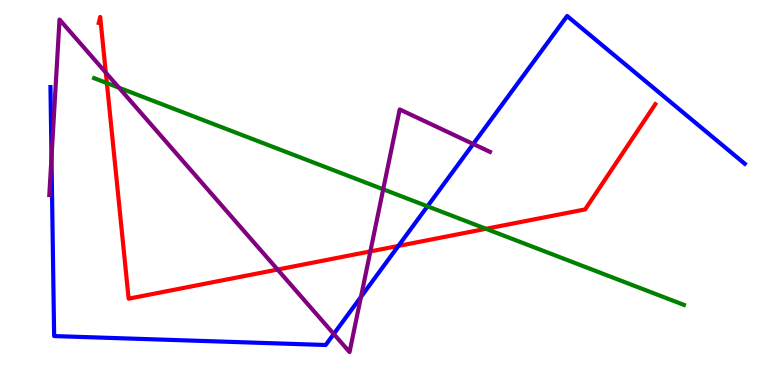[{'lines': ['blue', 'red'], 'intersections': [{'x': 5.14, 'y': 3.61}]}, {'lines': ['green', 'red'], 'intersections': [{'x': 1.38, 'y': 7.84}, {'x': 6.27, 'y': 4.06}]}, {'lines': ['purple', 'red'], 'intersections': [{'x': 1.37, 'y': 8.11}, {'x': 3.58, 'y': 3.0}, {'x': 4.78, 'y': 3.47}]}, {'lines': ['blue', 'green'], 'intersections': [{'x': 5.52, 'y': 4.64}]}, {'lines': ['blue', 'purple'], 'intersections': [{'x': 0.664, 'y': 5.91}, {'x': 4.31, 'y': 1.33}, {'x': 4.66, 'y': 2.29}, {'x': 6.11, 'y': 6.26}]}, {'lines': ['green', 'purple'], 'intersections': [{'x': 1.53, 'y': 7.72}, {'x': 4.94, 'y': 5.08}]}]